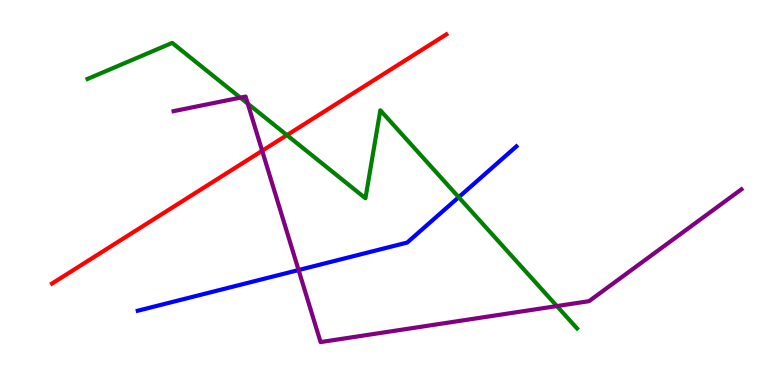[{'lines': ['blue', 'red'], 'intersections': []}, {'lines': ['green', 'red'], 'intersections': [{'x': 3.7, 'y': 6.49}]}, {'lines': ['purple', 'red'], 'intersections': [{'x': 3.38, 'y': 6.08}]}, {'lines': ['blue', 'green'], 'intersections': [{'x': 5.92, 'y': 4.88}]}, {'lines': ['blue', 'purple'], 'intersections': [{'x': 3.85, 'y': 2.99}]}, {'lines': ['green', 'purple'], 'intersections': [{'x': 3.1, 'y': 7.46}, {'x': 3.2, 'y': 7.31}, {'x': 7.19, 'y': 2.05}]}]